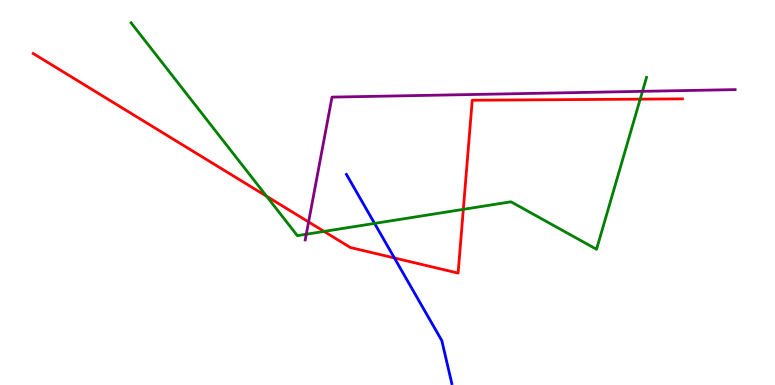[{'lines': ['blue', 'red'], 'intersections': [{'x': 5.09, 'y': 3.3}]}, {'lines': ['green', 'red'], 'intersections': [{'x': 3.44, 'y': 4.9}, {'x': 4.18, 'y': 3.99}, {'x': 5.98, 'y': 4.56}, {'x': 8.26, 'y': 7.42}]}, {'lines': ['purple', 'red'], 'intersections': [{'x': 3.98, 'y': 4.23}]}, {'lines': ['blue', 'green'], 'intersections': [{'x': 4.83, 'y': 4.2}]}, {'lines': ['blue', 'purple'], 'intersections': []}, {'lines': ['green', 'purple'], 'intersections': [{'x': 3.95, 'y': 3.92}, {'x': 8.29, 'y': 7.63}]}]